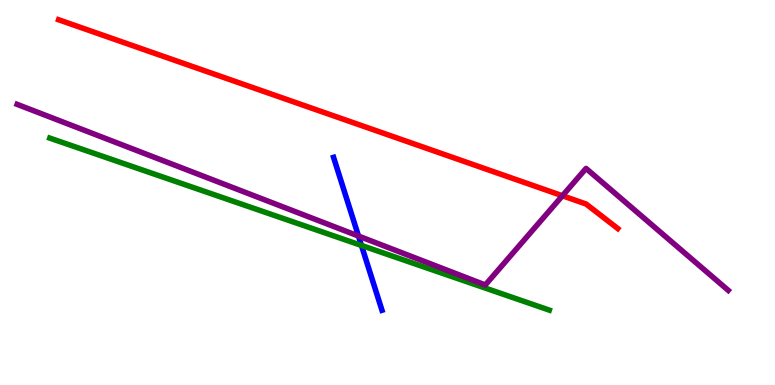[{'lines': ['blue', 'red'], 'intersections': []}, {'lines': ['green', 'red'], 'intersections': []}, {'lines': ['purple', 'red'], 'intersections': [{'x': 7.26, 'y': 4.92}]}, {'lines': ['blue', 'green'], 'intersections': [{'x': 4.66, 'y': 3.63}]}, {'lines': ['blue', 'purple'], 'intersections': [{'x': 4.63, 'y': 3.87}]}, {'lines': ['green', 'purple'], 'intersections': []}]